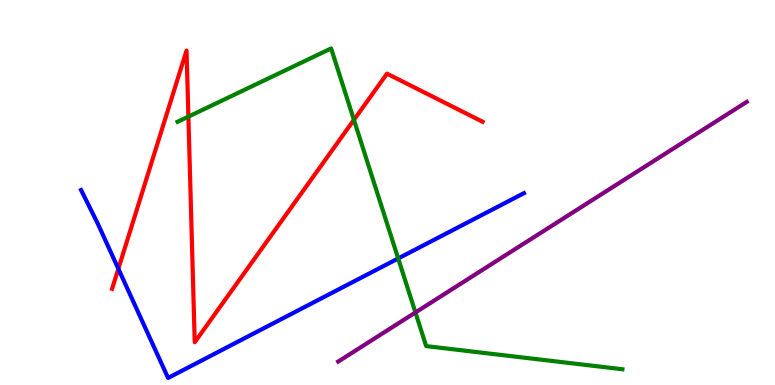[{'lines': ['blue', 'red'], 'intersections': [{'x': 1.53, 'y': 3.02}]}, {'lines': ['green', 'red'], 'intersections': [{'x': 2.43, 'y': 6.97}, {'x': 4.57, 'y': 6.89}]}, {'lines': ['purple', 'red'], 'intersections': []}, {'lines': ['blue', 'green'], 'intersections': [{'x': 5.14, 'y': 3.29}]}, {'lines': ['blue', 'purple'], 'intersections': []}, {'lines': ['green', 'purple'], 'intersections': [{'x': 5.36, 'y': 1.88}]}]